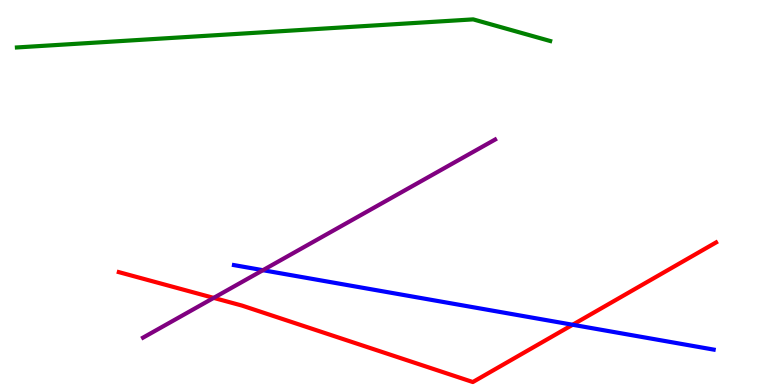[{'lines': ['blue', 'red'], 'intersections': [{'x': 7.39, 'y': 1.56}]}, {'lines': ['green', 'red'], 'intersections': []}, {'lines': ['purple', 'red'], 'intersections': [{'x': 2.76, 'y': 2.26}]}, {'lines': ['blue', 'green'], 'intersections': []}, {'lines': ['blue', 'purple'], 'intersections': [{'x': 3.39, 'y': 2.98}]}, {'lines': ['green', 'purple'], 'intersections': []}]